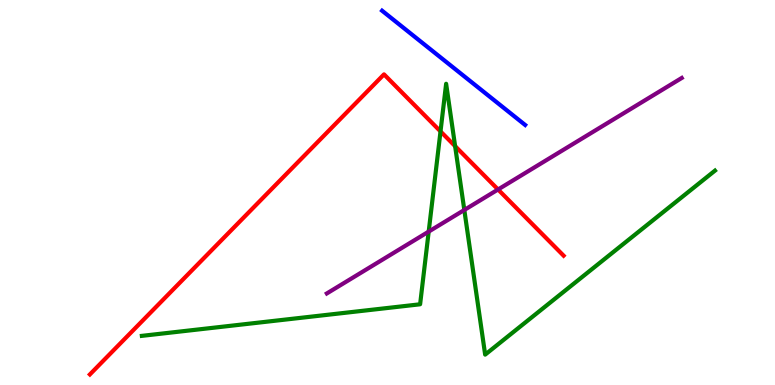[{'lines': ['blue', 'red'], 'intersections': []}, {'lines': ['green', 'red'], 'intersections': [{'x': 5.68, 'y': 6.59}, {'x': 5.87, 'y': 6.2}]}, {'lines': ['purple', 'red'], 'intersections': [{'x': 6.43, 'y': 5.08}]}, {'lines': ['blue', 'green'], 'intersections': []}, {'lines': ['blue', 'purple'], 'intersections': []}, {'lines': ['green', 'purple'], 'intersections': [{'x': 5.53, 'y': 3.98}, {'x': 5.99, 'y': 4.55}]}]